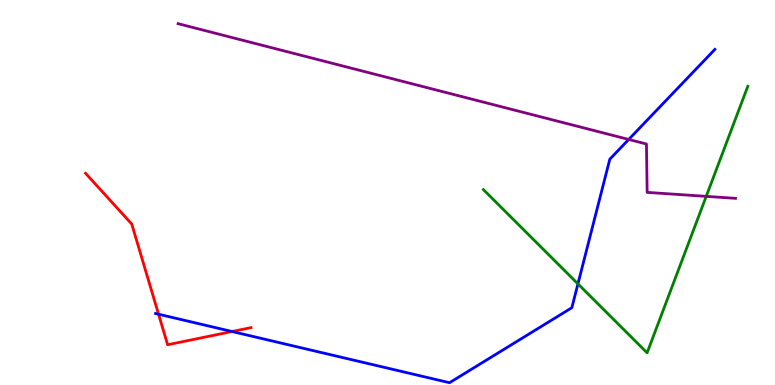[{'lines': ['blue', 'red'], 'intersections': [{'x': 2.05, 'y': 1.84}, {'x': 2.99, 'y': 1.39}]}, {'lines': ['green', 'red'], 'intersections': []}, {'lines': ['purple', 'red'], 'intersections': []}, {'lines': ['blue', 'green'], 'intersections': [{'x': 7.46, 'y': 2.63}]}, {'lines': ['blue', 'purple'], 'intersections': [{'x': 8.11, 'y': 6.38}]}, {'lines': ['green', 'purple'], 'intersections': [{'x': 9.11, 'y': 4.9}]}]